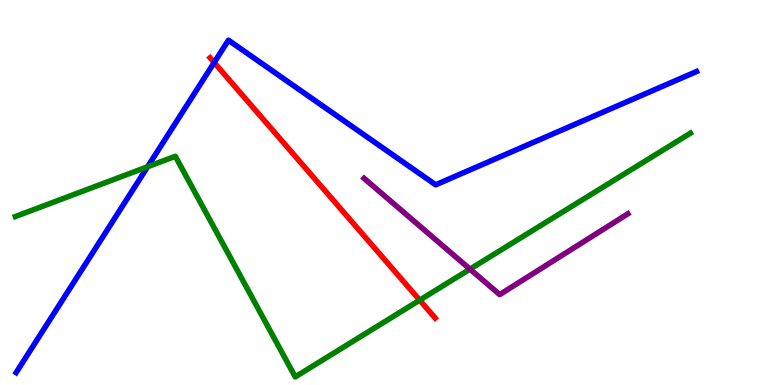[{'lines': ['blue', 'red'], 'intersections': [{'x': 2.76, 'y': 8.38}]}, {'lines': ['green', 'red'], 'intersections': [{'x': 5.42, 'y': 2.2}]}, {'lines': ['purple', 'red'], 'intersections': []}, {'lines': ['blue', 'green'], 'intersections': [{'x': 1.9, 'y': 5.67}]}, {'lines': ['blue', 'purple'], 'intersections': []}, {'lines': ['green', 'purple'], 'intersections': [{'x': 6.06, 'y': 3.01}]}]